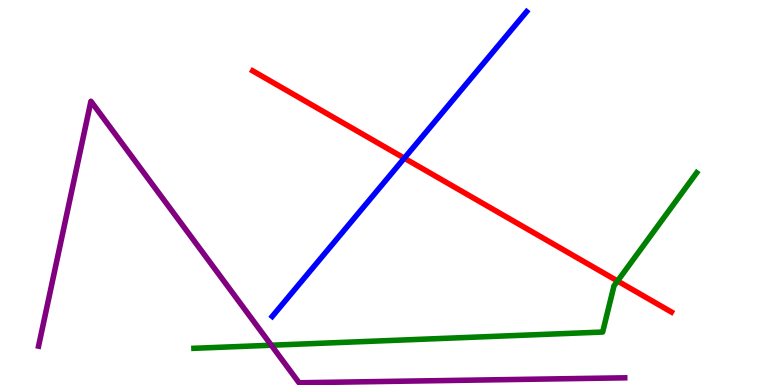[{'lines': ['blue', 'red'], 'intersections': [{'x': 5.22, 'y': 5.89}]}, {'lines': ['green', 'red'], 'intersections': [{'x': 7.97, 'y': 2.7}]}, {'lines': ['purple', 'red'], 'intersections': []}, {'lines': ['blue', 'green'], 'intersections': []}, {'lines': ['blue', 'purple'], 'intersections': []}, {'lines': ['green', 'purple'], 'intersections': [{'x': 3.5, 'y': 1.03}]}]